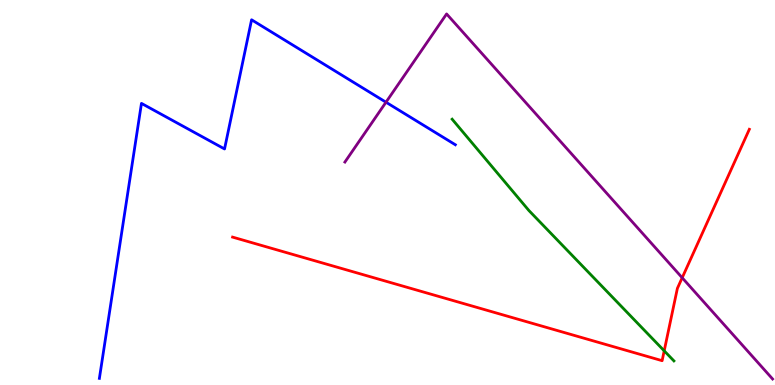[{'lines': ['blue', 'red'], 'intersections': []}, {'lines': ['green', 'red'], 'intersections': [{'x': 8.57, 'y': 0.888}]}, {'lines': ['purple', 'red'], 'intersections': [{'x': 8.8, 'y': 2.79}]}, {'lines': ['blue', 'green'], 'intersections': []}, {'lines': ['blue', 'purple'], 'intersections': [{'x': 4.98, 'y': 7.34}]}, {'lines': ['green', 'purple'], 'intersections': []}]